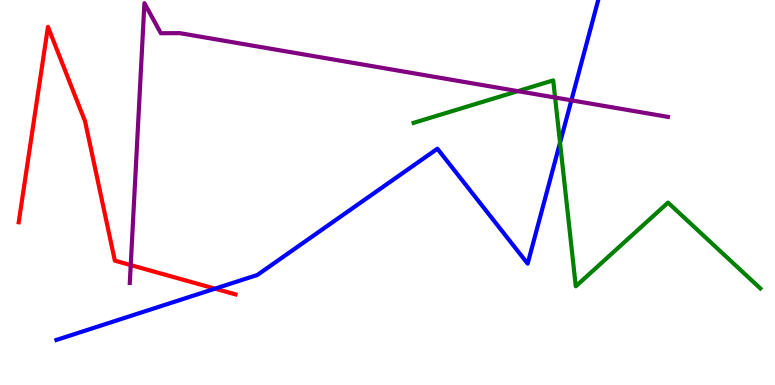[{'lines': ['blue', 'red'], 'intersections': [{'x': 2.77, 'y': 2.5}]}, {'lines': ['green', 'red'], 'intersections': []}, {'lines': ['purple', 'red'], 'intersections': [{'x': 1.69, 'y': 3.11}]}, {'lines': ['blue', 'green'], 'intersections': [{'x': 7.23, 'y': 6.29}]}, {'lines': ['blue', 'purple'], 'intersections': [{'x': 7.37, 'y': 7.39}]}, {'lines': ['green', 'purple'], 'intersections': [{'x': 6.68, 'y': 7.63}, {'x': 7.16, 'y': 7.47}]}]